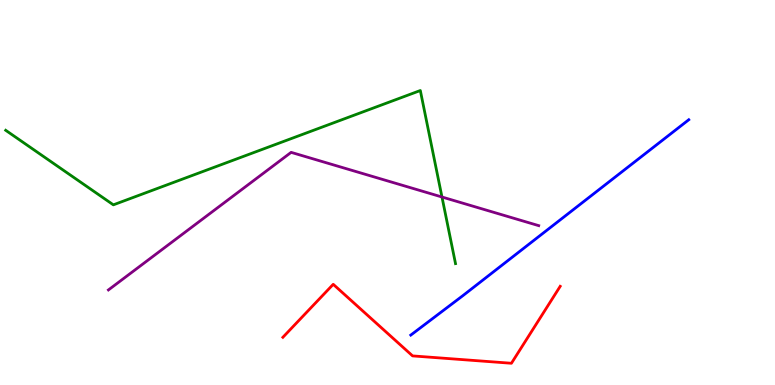[{'lines': ['blue', 'red'], 'intersections': []}, {'lines': ['green', 'red'], 'intersections': []}, {'lines': ['purple', 'red'], 'intersections': []}, {'lines': ['blue', 'green'], 'intersections': []}, {'lines': ['blue', 'purple'], 'intersections': []}, {'lines': ['green', 'purple'], 'intersections': [{'x': 5.7, 'y': 4.88}]}]